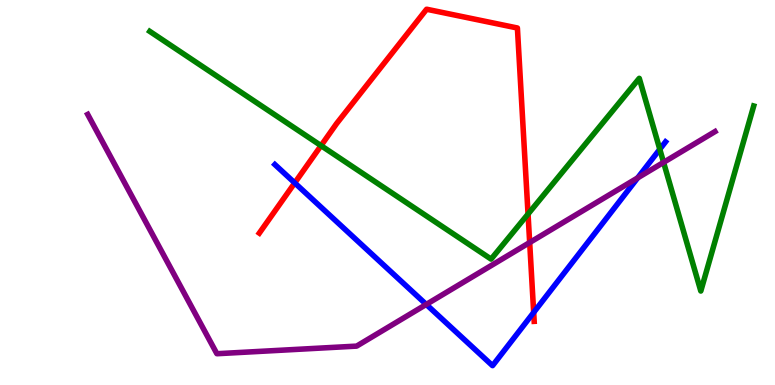[{'lines': ['blue', 'red'], 'intersections': [{'x': 3.8, 'y': 5.25}, {'x': 6.89, 'y': 1.88}]}, {'lines': ['green', 'red'], 'intersections': [{'x': 4.14, 'y': 6.22}, {'x': 6.81, 'y': 4.44}]}, {'lines': ['purple', 'red'], 'intersections': [{'x': 6.83, 'y': 3.7}]}, {'lines': ['blue', 'green'], 'intersections': [{'x': 8.51, 'y': 6.12}]}, {'lines': ['blue', 'purple'], 'intersections': [{'x': 5.5, 'y': 2.09}, {'x': 8.23, 'y': 5.38}]}, {'lines': ['green', 'purple'], 'intersections': [{'x': 8.56, 'y': 5.78}]}]